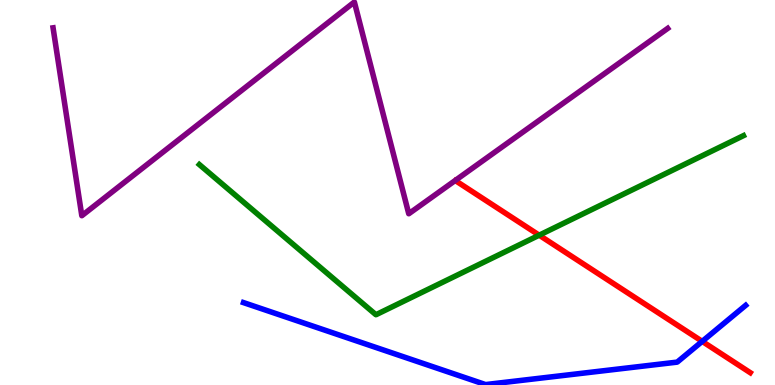[{'lines': ['blue', 'red'], 'intersections': [{'x': 9.06, 'y': 1.13}]}, {'lines': ['green', 'red'], 'intersections': [{'x': 6.96, 'y': 3.89}]}, {'lines': ['purple', 'red'], 'intersections': []}, {'lines': ['blue', 'green'], 'intersections': []}, {'lines': ['blue', 'purple'], 'intersections': []}, {'lines': ['green', 'purple'], 'intersections': []}]